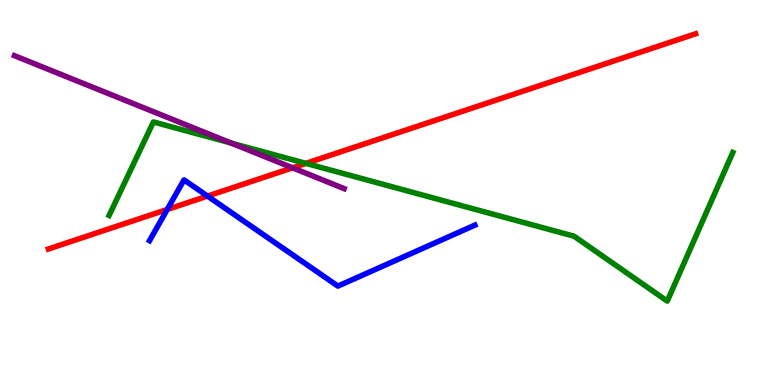[{'lines': ['blue', 'red'], 'intersections': [{'x': 2.16, 'y': 4.56}, {'x': 2.68, 'y': 4.91}]}, {'lines': ['green', 'red'], 'intersections': [{'x': 3.95, 'y': 5.76}]}, {'lines': ['purple', 'red'], 'intersections': [{'x': 3.77, 'y': 5.64}]}, {'lines': ['blue', 'green'], 'intersections': []}, {'lines': ['blue', 'purple'], 'intersections': []}, {'lines': ['green', 'purple'], 'intersections': [{'x': 2.98, 'y': 6.28}]}]